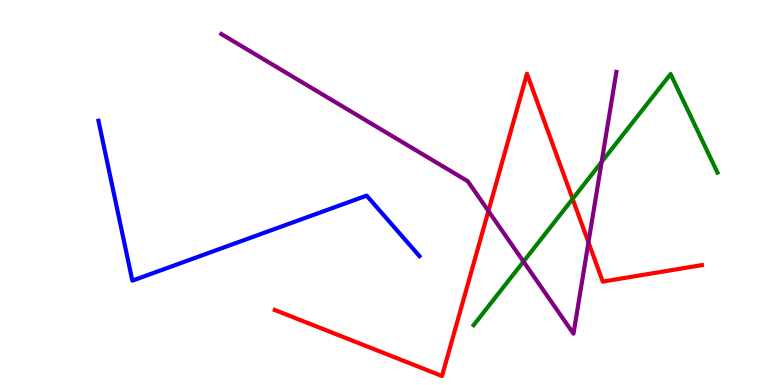[{'lines': ['blue', 'red'], 'intersections': []}, {'lines': ['green', 'red'], 'intersections': [{'x': 7.39, 'y': 4.83}]}, {'lines': ['purple', 'red'], 'intersections': [{'x': 6.3, 'y': 4.52}, {'x': 7.59, 'y': 3.71}]}, {'lines': ['blue', 'green'], 'intersections': []}, {'lines': ['blue', 'purple'], 'intersections': []}, {'lines': ['green', 'purple'], 'intersections': [{'x': 6.75, 'y': 3.21}, {'x': 7.76, 'y': 5.79}]}]